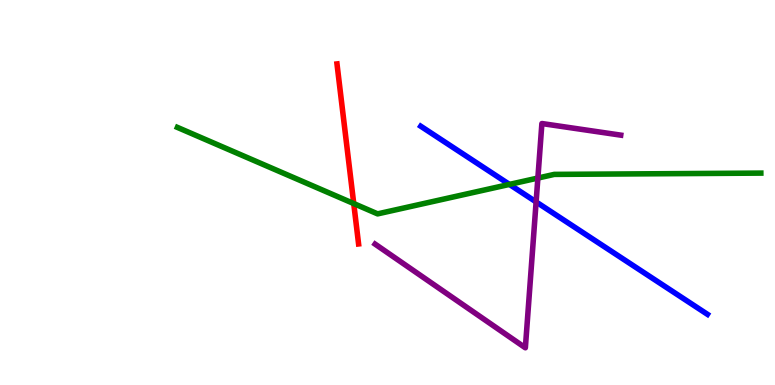[{'lines': ['blue', 'red'], 'intersections': []}, {'lines': ['green', 'red'], 'intersections': [{'x': 4.56, 'y': 4.71}]}, {'lines': ['purple', 'red'], 'intersections': []}, {'lines': ['blue', 'green'], 'intersections': [{'x': 6.57, 'y': 5.21}]}, {'lines': ['blue', 'purple'], 'intersections': [{'x': 6.92, 'y': 4.76}]}, {'lines': ['green', 'purple'], 'intersections': [{'x': 6.94, 'y': 5.38}]}]